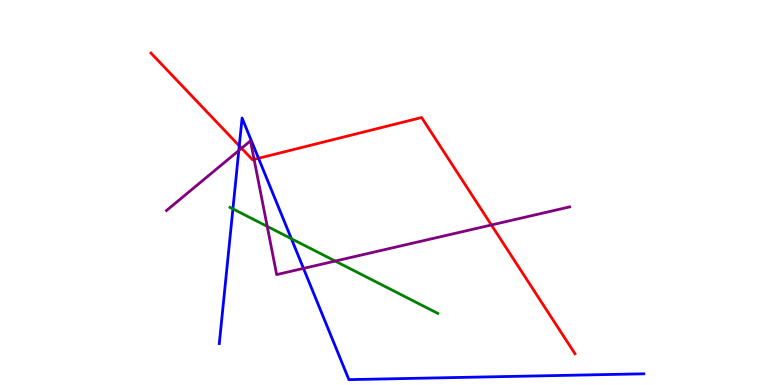[{'lines': ['blue', 'red'], 'intersections': [{'x': 3.09, 'y': 6.21}, {'x': 3.34, 'y': 5.89}]}, {'lines': ['green', 'red'], 'intersections': []}, {'lines': ['purple', 'red'], 'intersections': [{'x': 3.12, 'y': 6.15}, {'x': 3.28, 'y': 5.86}, {'x': 6.34, 'y': 4.16}]}, {'lines': ['blue', 'green'], 'intersections': [{'x': 3.01, 'y': 4.57}, {'x': 3.76, 'y': 3.8}]}, {'lines': ['blue', 'purple'], 'intersections': [{'x': 3.08, 'y': 6.09}, {'x': 3.92, 'y': 3.03}]}, {'lines': ['green', 'purple'], 'intersections': [{'x': 3.45, 'y': 4.12}, {'x': 4.33, 'y': 3.22}]}]